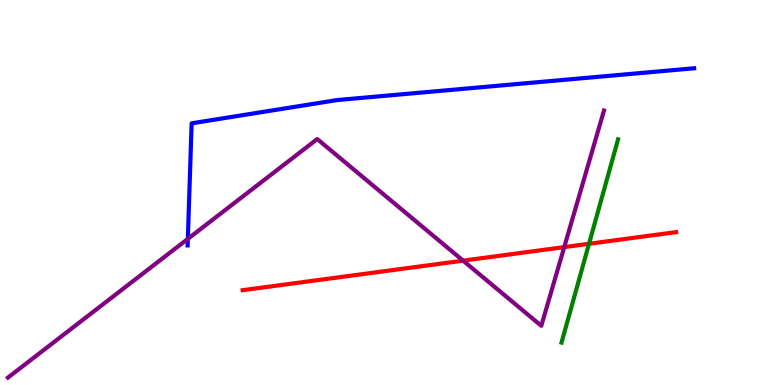[{'lines': ['blue', 'red'], 'intersections': []}, {'lines': ['green', 'red'], 'intersections': [{'x': 7.6, 'y': 3.67}]}, {'lines': ['purple', 'red'], 'intersections': [{'x': 5.98, 'y': 3.23}, {'x': 7.28, 'y': 3.58}]}, {'lines': ['blue', 'green'], 'intersections': []}, {'lines': ['blue', 'purple'], 'intersections': [{'x': 2.42, 'y': 3.8}]}, {'lines': ['green', 'purple'], 'intersections': []}]